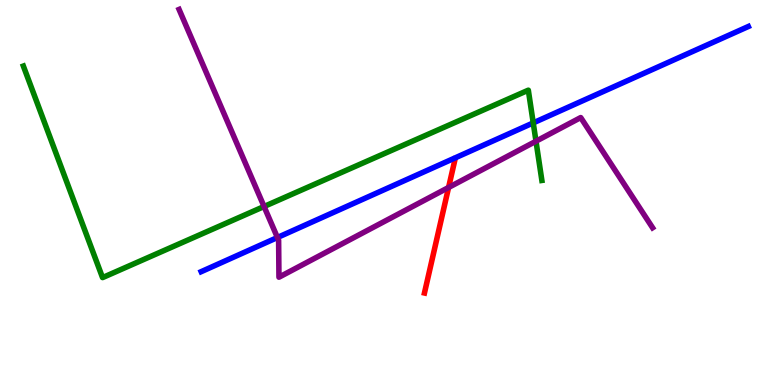[{'lines': ['blue', 'red'], 'intersections': []}, {'lines': ['green', 'red'], 'intersections': []}, {'lines': ['purple', 'red'], 'intersections': [{'x': 5.79, 'y': 5.13}]}, {'lines': ['blue', 'green'], 'intersections': [{'x': 6.88, 'y': 6.81}]}, {'lines': ['blue', 'purple'], 'intersections': [{'x': 3.58, 'y': 3.83}]}, {'lines': ['green', 'purple'], 'intersections': [{'x': 3.41, 'y': 4.64}, {'x': 6.92, 'y': 6.33}]}]